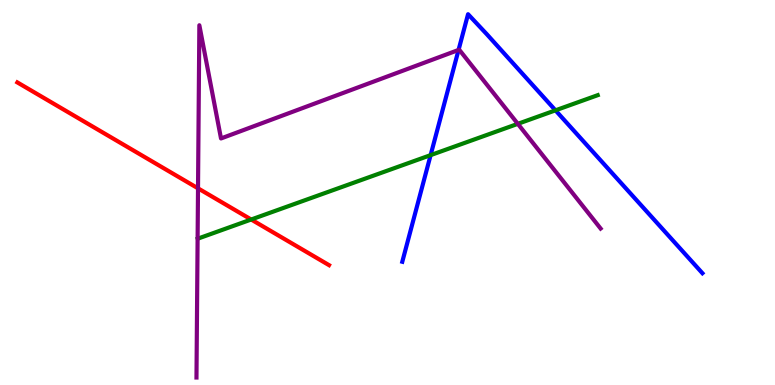[{'lines': ['blue', 'red'], 'intersections': []}, {'lines': ['green', 'red'], 'intersections': [{'x': 3.24, 'y': 4.3}]}, {'lines': ['purple', 'red'], 'intersections': [{'x': 2.56, 'y': 5.11}]}, {'lines': ['blue', 'green'], 'intersections': [{'x': 5.56, 'y': 5.97}, {'x': 7.17, 'y': 7.13}]}, {'lines': ['blue', 'purple'], 'intersections': [{'x': 5.92, 'y': 8.7}]}, {'lines': ['green', 'purple'], 'intersections': [{'x': 6.68, 'y': 6.78}]}]